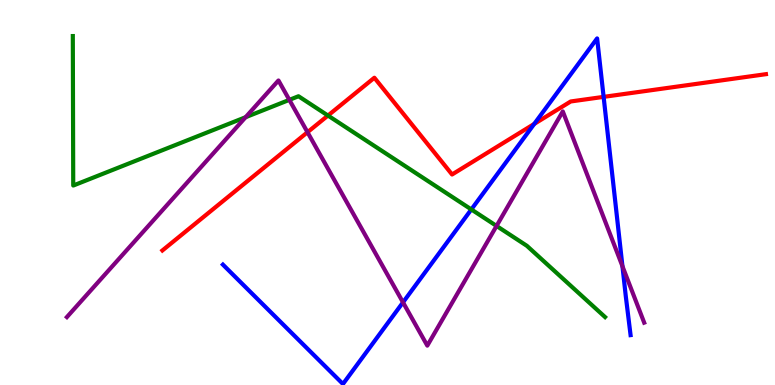[{'lines': ['blue', 'red'], 'intersections': [{'x': 6.89, 'y': 6.78}, {'x': 7.79, 'y': 7.48}]}, {'lines': ['green', 'red'], 'intersections': [{'x': 4.23, 'y': 7.0}]}, {'lines': ['purple', 'red'], 'intersections': [{'x': 3.97, 'y': 6.57}]}, {'lines': ['blue', 'green'], 'intersections': [{'x': 6.08, 'y': 4.56}]}, {'lines': ['blue', 'purple'], 'intersections': [{'x': 5.2, 'y': 2.15}, {'x': 8.03, 'y': 3.08}]}, {'lines': ['green', 'purple'], 'intersections': [{'x': 3.17, 'y': 6.96}, {'x': 3.73, 'y': 7.41}, {'x': 6.41, 'y': 4.13}]}]